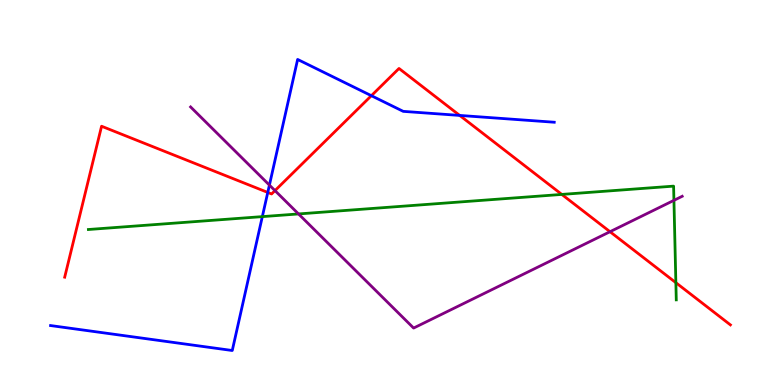[{'lines': ['blue', 'red'], 'intersections': [{'x': 3.46, 'y': 5.0}, {'x': 4.79, 'y': 7.51}, {'x': 5.93, 'y': 7.0}]}, {'lines': ['green', 'red'], 'intersections': [{'x': 7.25, 'y': 4.95}, {'x': 8.72, 'y': 2.66}]}, {'lines': ['purple', 'red'], 'intersections': [{'x': 3.55, 'y': 5.05}, {'x': 7.87, 'y': 3.98}]}, {'lines': ['blue', 'green'], 'intersections': [{'x': 3.38, 'y': 4.37}]}, {'lines': ['blue', 'purple'], 'intersections': [{'x': 3.48, 'y': 5.19}]}, {'lines': ['green', 'purple'], 'intersections': [{'x': 3.85, 'y': 4.44}, {'x': 8.7, 'y': 4.8}]}]